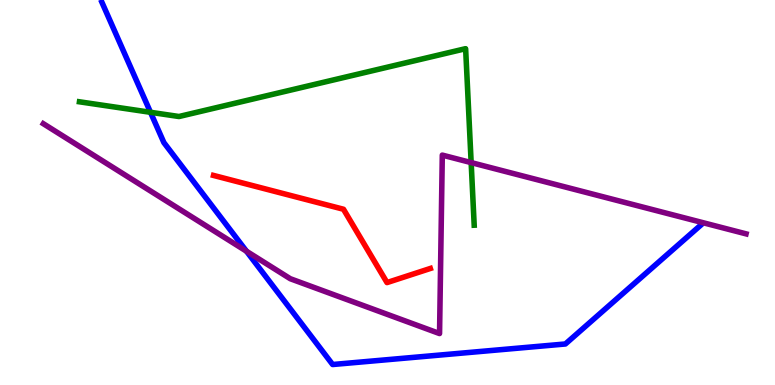[{'lines': ['blue', 'red'], 'intersections': []}, {'lines': ['green', 'red'], 'intersections': []}, {'lines': ['purple', 'red'], 'intersections': []}, {'lines': ['blue', 'green'], 'intersections': [{'x': 1.94, 'y': 7.08}]}, {'lines': ['blue', 'purple'], 'intersections': [{'x': 3.18, 'y': 3.47}]}, {'lines': ['green', 'purple'], 'intersections': [{'x': 6.08, 'y': 5.78}]}]